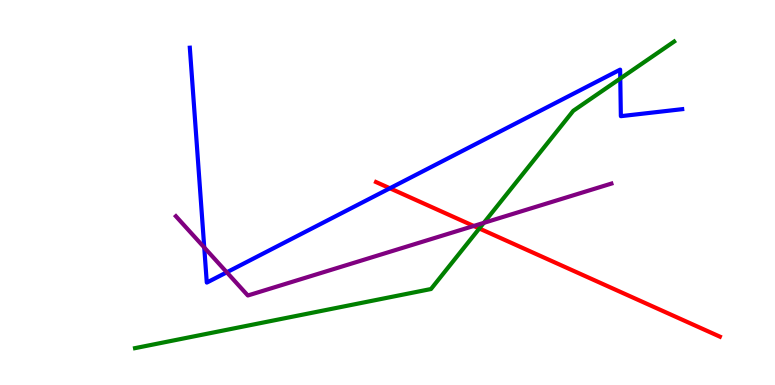[{'lines': ['blue', 'red'], 'intersections': [{'x': 5.03, 'y': 5.11}]}, {'lines': ['green', 'red'], 'intersections': [{'x': 6.18, 'y': 4.07}]}, {'lines': ['purple', 'red'], 'intersections': [{'x': 6.11, 'y': 4.13}]}, {'lines': ['blue', 'green'], 'intersections': [{'x': 8.0, 'y': 7.96}]}, {'lines': ['blue', 'purple'], 'intersections': [{'x': 2.64, 'y': 3.57}, {'x': 2.93, 'y': 2.93}]}, {'lines': ['green', 'purple'], 'intersections': [{'x': 6.24, 'y': 4.21}]}]